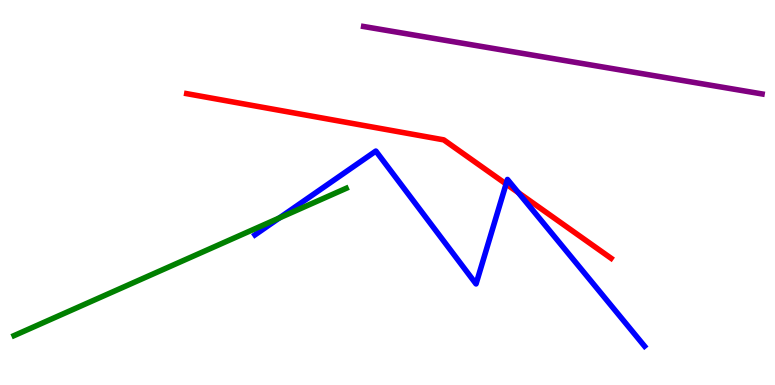[{'lines': ['blue', 'red'], 'intersections': [{'x': 6.53, 'y': 5.22}, {'x': 6.69, 'y': 5.0}]}, {'lines': ['green', 'red'], 'intersections': []}, {'lines': ['purple', 'red'], 'intersections': []}, {'lines': ['blue', 'green'], 'intersections': [{'x': 3.6, 'y': 4.34}]}, {'lines': ['blue', 'purple'], 'intersections': []}, {'lines': ['green', 'purple'], 'intersections': []}]